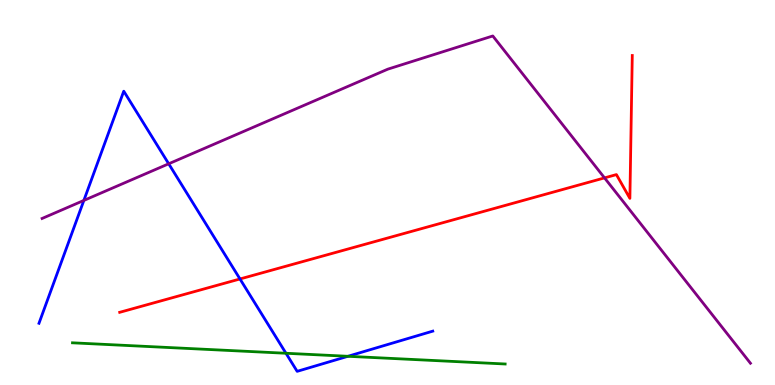[{'lines': ['blue', 'red'], 'intersections': [{'x': 3.1, 'y': 2.75}]}, {'lines': ['green', 'red'], 'intersections': []}, {'lines': ['purple', 'red'], 'intersections': [{'x': 7.8, 'y': 5.38}]}, {'lines': ['blue', 'green'], 'intersections': [{'x': 3.69, 'y': 0.824}, {'x': 4.49, 'y': 0.746}]}, {'lines': ['blue', 'purple'], 'intersections': [{'x': 1.08, 'y': 4.79}, {'x': 2.18, 'y': 5.75}]}, {'lines': ['green', 'purple'], 'intersections': []}]